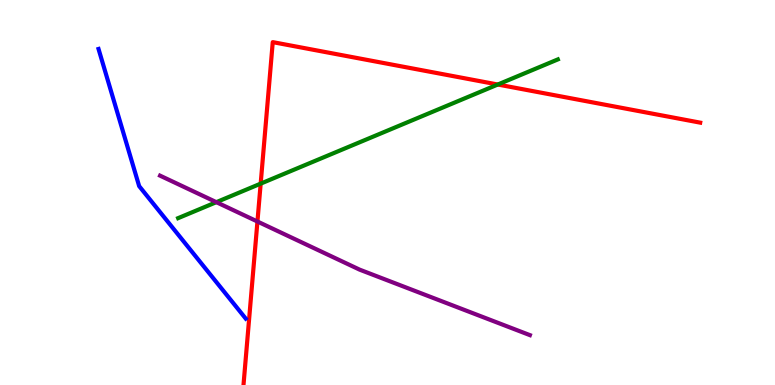[{'lines': ['blue', 'red'], 'intersections': []}, {'lines': ['green', 'red'], 'intersections': [{'x': 3.36, 'y': 5.23}, {'x': 6.42, 'y': 7.8}]}, {'lines': ['purple', 'red'], 'intersections': [{'x': 3.32, 'y': 4.25}]}, {'lines': ['blue', 'green'], 'intersections': []}, {'lines': ['blue', 'purple'], 'intersections': []}, {'lines': ['green', 'purple'], 'intersections': [{'x': 2.79, 'y': 4.75}]}]